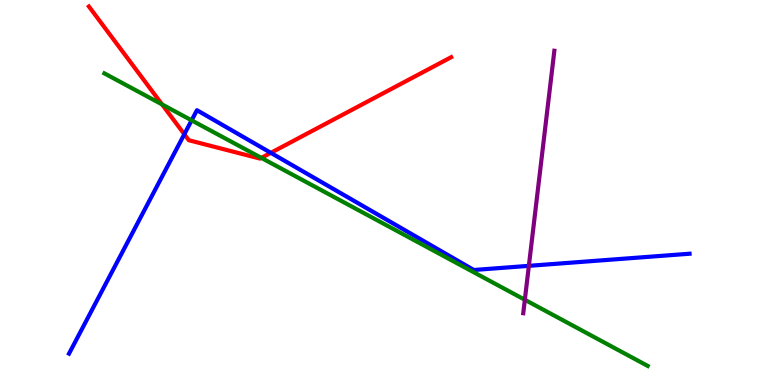[{'lines': ['blue', 'red'], 'intersections': [{'x': 2.38, 'y': 6.51}, {'x': 3.49, 'y': 6.03}]}, {'lines': ['green', 'red'], 'intersections': [{'x': 2.09, 'y': 7.29}, {'x': 3.37, 'y': 5.9}]}, {'lines': ['purple', 'red'], 'intersections': []}, {'lines': ['blue', 'green'], 'intersections': [{'x': 2.47, 'y': 6.87}]}, {'lines': ['blue', 'purple'], 'intersections': [{'x': 6.82, 'y': 3.09}]}, {'lines': ['green', 'purple'], 'intersections': [{'x': 6.77, 'y': 2.21}]}]